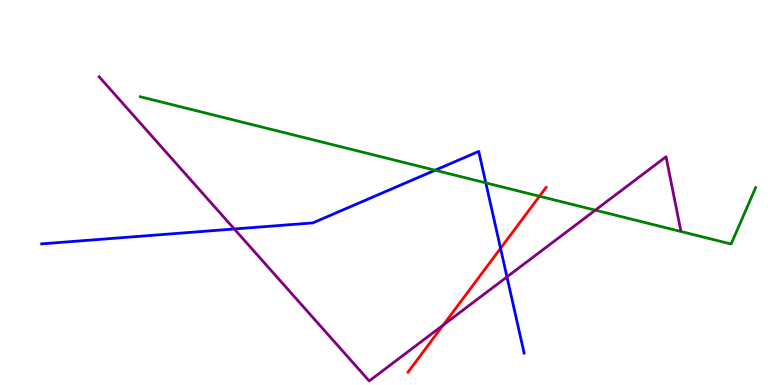[{'lines': ['blue', 'red'], 'intersections': [{'x': 6.46, 'y': 3.55}]}, {'lines': ['green', 'red'], 'intersections': [{'x': 6.96, 'y': 4.9}]}, {'lines': ['purple', 'red'], 'intersections': [{'x': 5.72, 'y': 1.56}]}, {'lines': ['blue', 'green'], 'intersections': [{'x': 5.61, 'y': 5.58}, {'x': 6.27, 'y': 5.25}]}, {'lines': ['blue', 'purple'], 'intersections': [{'x': 3.02, 'y': 4.05}, {'x': 6.54, 'y': 2.81}]}, {'lines': ['green', 'purple'], 'intersections': [{'x': 7.68, 'y': 4.54}]}]